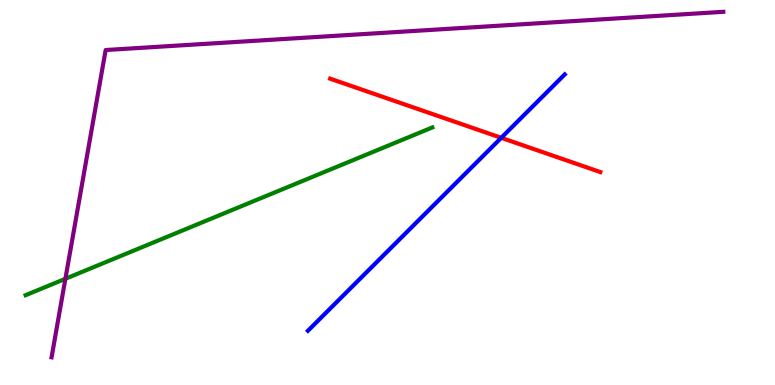[{'lines': ['blue', 'red'], 'intersections': [{'x': 6.47, 'y': 6.42}]}, {'lines': ['green', 'red'], 'intersections': []}, {'lines': ['purple', 'red'], 'intersections': []}, {'lines': ['blue', 'green'], 'intersections': []}, {'lines': ['blue', 'purple'], 'intersections': []}, {'lines': ['green', 'purple'], 'intersections': [{'x': 0.844, 'y': 2.76}]}]